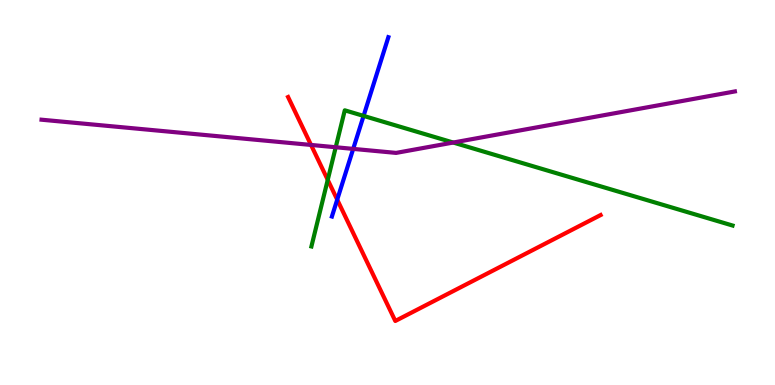[{'lines': ['blue', 'red'], 'intersections': [{'x': 4.35, 'y': 4.81}]}, {'lines': ['green', 'red'], 'intersections': [{'x': 4.23, 'y': 5.33}]}, {'lines': ['purple', 'red'], 'intersections': [{'x': 4.01, 'y': 6.24}]}, {'lines': ['blue', 'green'], 'intersections': [{'x': 4.69, 'y': 6.99}]}, {'lines': ['blue', 'purple'], 'intersections': [{'x': 4.56, 'y': 6.13}]}, {'lines': ['green', 'purple'], 'intersections': [{'x': 4.33, 'y': 6.18}, {'x': 5.85, 'y': 6.3}]}]